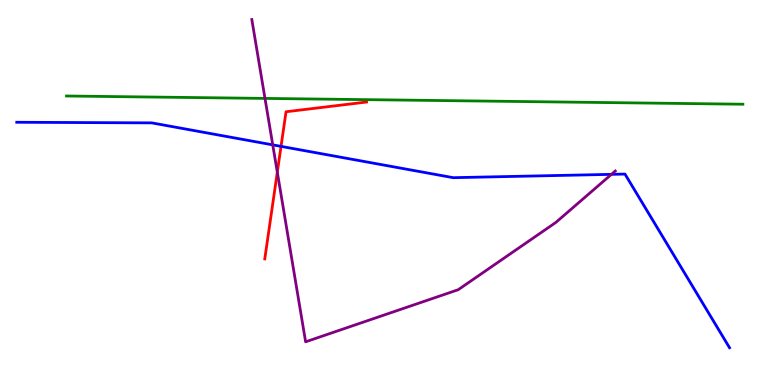[{'lines': ['blue', 'red'], 'intersections': [{'x': 3.63, 'y': 6.2}]}, {'lines': ['green', 'red'], 'intersections': []}, {'lines': ['purple', 'red'], 'intersections': [{'x': 3.58, 'y': 5.53}]}, {'lines': ['blue', 'green'], 'intersections': []}, {'lines': ['blue', 'purple'], 'intersections': [{'x': 3.52, 'y': 6.24}, {'x': 7.89, 'y': 5.47}]}, {'lines': ['green', 'purple'], 'intersections': [{'x': 3.42, 'y': 7.44}]}]